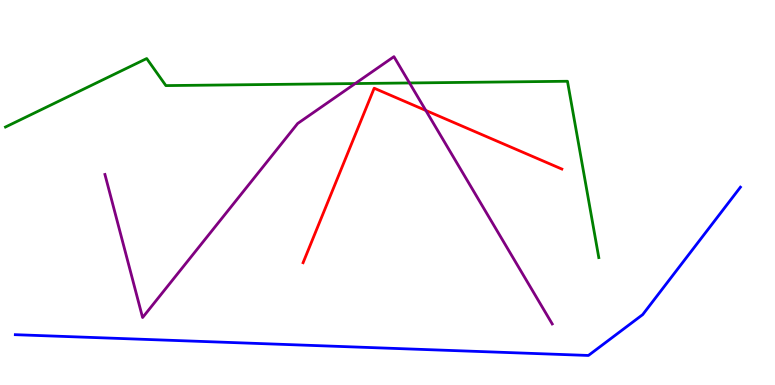[{'lines': ['blue', 'red'], 'intersections': []}, {'lines': ['green', 'red'], 'intersections': []}, {'lines': ['purple', 'red'], 'intersections': [{'x': 5.49, 'y': 7.13}]}, {'lines': ['blue', 'green'], 'intersections': []}, {'lines': ['blue', 'purple'], 'intersections': []}, {'lines': ['green', 'purple'], 'intersections': [{'x': 4.58, 'y': 7.83}, {'x': 5.28, 'y': 7.85}]}]